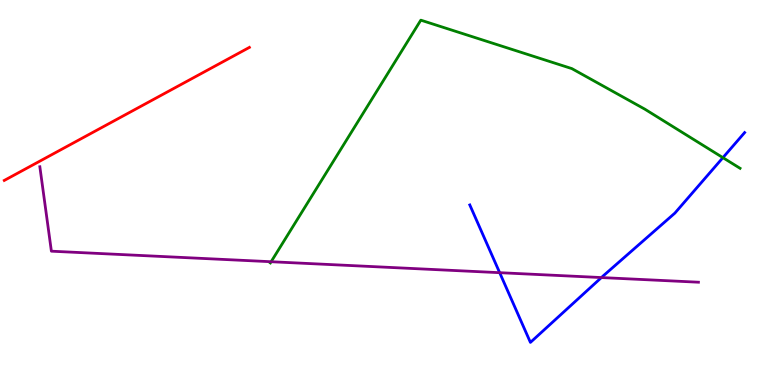[{'lines': ['blue', 'red'], 'intersections': []}, {'lines': ['green', 'red'], 'intersections': []}, {'lines': ['purple', 'red'], 'intersections': []}, {'lines': ['blue', 'green'], 'intersections': [{'x': 9.33, 'y': 5.91}]}, {'lines': ['blue', 'purple'], 'intersections': [{'x': 6.45, 'y': 2.92}, {'x': 7.76, 'y': 2.79}]}, {'lines': ['green', 'purple'], 'intersections': [{'x': 3.5, 'y': 3.2}]}]